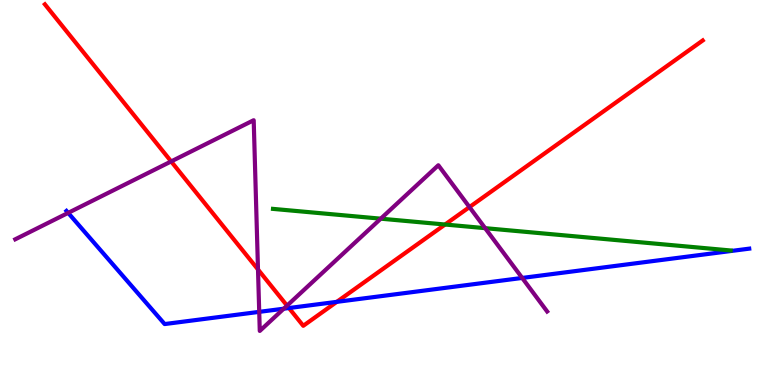[{'lines': ['blue', 'red'], 'intersections': [{'x': 3.73, 'y': 2.0}, {'x': 4.35, 'y': 2.16}]}, {'lines': ['green', 'red'], 'intersections': [{'x': 5.74, 'y': 4.17}]}, {'lines': ['purple', 'red'], 'intersections': [{'x': 2.21, 'y': 5.81}, {'x': 3.33, 'y': 3.0}, {'x': 3.7, 'y': 2.06}, {'x': 6.06, 'y': 4.62}]}, {'lines': ['blue', 'green'], 'intersections': []}, {'lines': ['blue', 'purple'], 'intersections': [{'x': 0.879, 'y': 4.47}, {'x': 3.34, 'y': 1.9}, {'x': 3.66, 'y': 1.98}, {'x': 6.74, 'y': 2.78}]}, {'lines': ['green', 'purple'], 'intersections': [{'x': 4.91, 'y': 4.32}, {'x': 6.26, 'y': 4.07}]}]